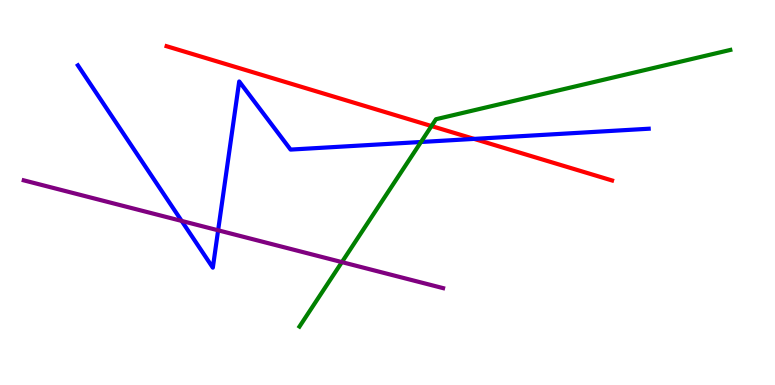[{'lines': ['blue', 'red'], 'intersections': [{'x': 6.12, 'y': 6.39}]}, {'lines': ['green', 'red'], 'intersections': [{'x': 5.57, 'y': 6.73}]}, {'lines': ['purple', 'red'], 'intersections': []}, {'lines': ['blue', 'green'], 'intersections': [{'x': 5.43, 'y': 6.31}]}, {'lines': ['blue', 'purple'], 'intersections': [{'x': 2.34, 'y': 4.26}, {'x': 2.81, 'y': 4.02}]}, {'lines': ['green', 'purple'], 'intersections': [{'x': 4.41, 'y': 3.19}]}]